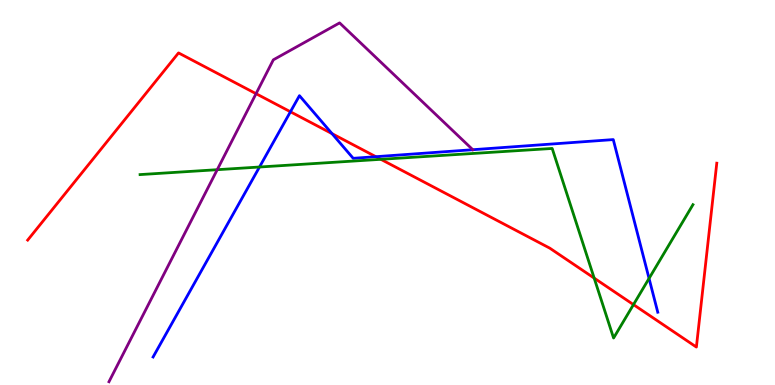[{'lines': ['blue', 'red'], 'intersections': [{'x': 3.75, 'y': 7.1}, {'x': 4.28, 'y': 6.53}, {'x': 4.85, 'y': 5.93}]}, {'lines': ['green', 'red'], 'intersections': [{'x': 4.91, 'y': 5.86}, {'x': 7.67, 'y': 2.78}, {'x': 8.17, 'y': 2.09}]}, {'lines': ['purple', 'red'], 'intersections': [{'x': 3.3, 'y': 7.57}]}, {'lines': ['blue', 'green'], 'intersections': [{'x': 3.35, 'y': 5.66}, {'x': 8.37, 'y': 2.77}]}, {'lines': ['blue', 'purple'], 'intersections': [{'x': 6.1, 'y': 6.11}]}, {'lines': ['green', 'purple'], 'intersections': [{'x': 2.8, 'y': 5.59}]}]